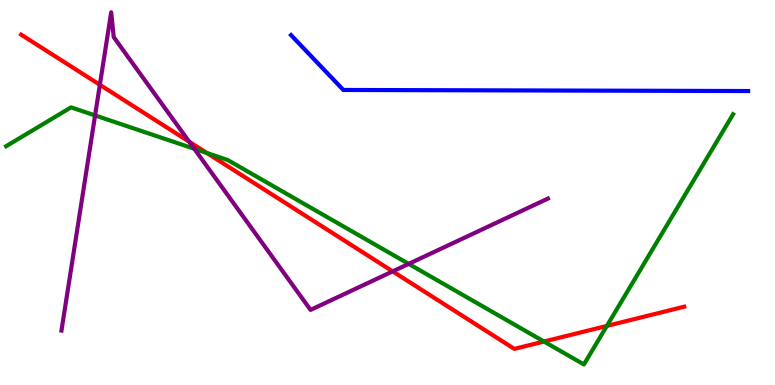[{'lines': ['blue', 'red'], 'intersections': []}, {'lines': ['green', 'red'], 'intersections': [{'x': 2.67, 'y': 6.02}, {'x': 7.02, 'y': 1.13}, {'x': 7.83, 'y': 1.53}]}, {'lines': ['purple', 'red'], 'intersections': [{'x': 1.29, 'y': 7.8}, {'x': 2.44, 'y': 6.32}, {'x': 5.07, 'y': 2.95}]}, {'lines': ['blue', 'green'], 'intersections': []}, {'lines': ['blue', 'purple'], 'intersections': []}, {'lines': ['green', 'purple'], 'intersections': [{'x': 1.23, 'y': 7.0}, {'x': 2.51, 'y': 6.14}, {'x': 5.27, 'y': 3.15}]}]